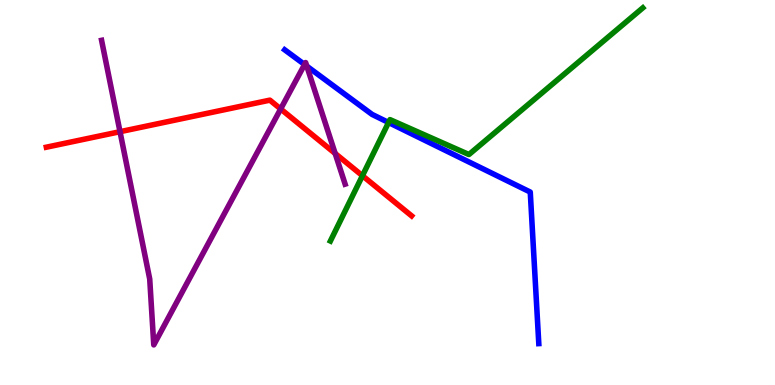[{'lines': ['blue', 'red'], 'intersections': []}, {'lines': ['green', 'red'], 'intersections': [{'x': 4.68, 'y': 5.44}]}, {'lines': ['purple', 'red'], 'intersections': [{'x': 1.55, 'y': 6.58}, {'x': 3.62, 'y': 7.17}, {'x': 4.32, 'y': 6.01}]}, {'lines': ['blue', 'green'], 'intersections': [{'x': 5.01, 'y': 6.82}]}, {'lines': ['blue', 'purple'], 'intersections': [{'x': 3.93, 'y': 8.32}, {'x': 3.96, 'y': 8.28}]}, {'lines': ['green', 'purple'], 'intersections': []}]